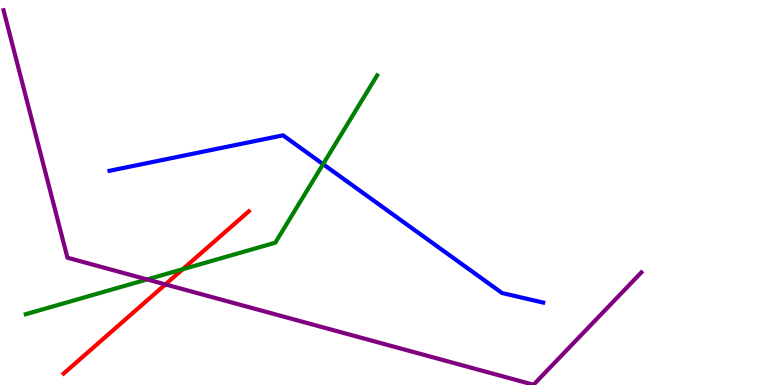[{'lines': ['blue', 'red'], 'intersections': []}, {'lines': ['green', 'red'], 'intersections': [{'x': 2.36, 'y': 3.01}]}, {'lines': ['purple', 'red'], 'intersections': [{'x': 2.13, 'y': 2.61}]}, {'lines': ['blue', 'green'], 'intersections': [{'x': 4.17, 'y': 5.74}]}, {'lines': ['blue', 'purple'], 'intersections': []}, {'lines': ['green', 'purple'], 'intersections': [{'x': 1.9, 'y': 2.74}]}]